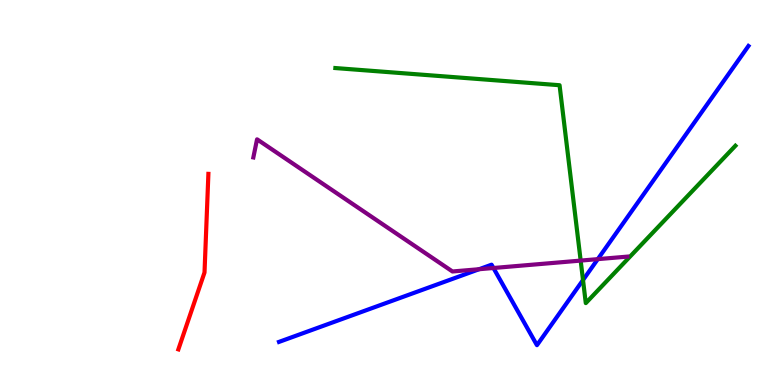[{'lines': ['blue', 'red'], 'intersections': []}, {'lines': ['green', 'red'], 'intersections': []}, {'lines': ['purple', 'red'], 'intersections': []}, {'lines': ['blue', 'green'], 'intersections': [{'x': 7.52, 'y': 2.73}]}, {'lines': ['blue', 'purple'], 'intersections': [{'x': 6.18, 'y': 3.01}, {'x': 6.37, 'y': 3.04}, {'x': 7.71, 'y': 3.27}]}, {'lines': ['green', 'purple'], 'intersections': [{'x': 7.49, 'y': 3.23}]}]